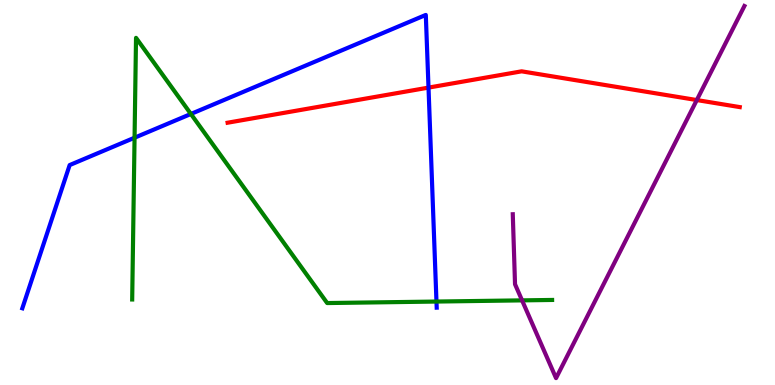[{'lines': ['blue', 'red'], 'intersections': [{'x': 5.53, 'y': 7.72}]}, {'lines': ['green', 'red'], 'intersections': []}, {'lines': ['purple', 'red'], 'intersections': [{'x': 8.99, 'y': 7.4}]}, {'lines': ['blue', 'green'], 'intersections': [{'x': 1.74, 'y': 6.42}, {'x': 2.46, 'y': 7.04}, {'x': 5.63, 'y': 2.17}]}, {'lines': ['blue', 'purple'], 'intersections': []}, {'lines': ['green', 'purple'], 'intersections': [{'x': 6.74, 'y': 2.2}]}]